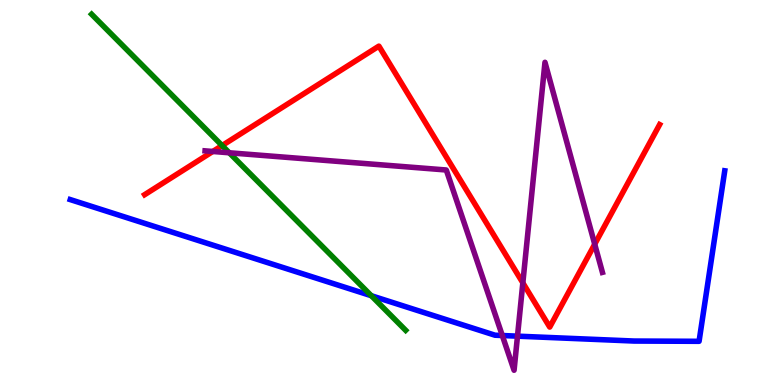[{'lines': ['blue', 'red'], 'intersections': []}, {'lines': ['green', 'red'], 'intersections': [{'x': 2.87, 'y': 6.22}]}, {'lines': ['purple', 'red'], 'intersections': [{'x': 2.75, 'y': 6.07}, {'x': 6.75, 'y': 2.65}, {'x': 7.67, 'y': 3.66}]}, {'lines': ['blue', 'green'], 'intersections': [{'x': 4.79, 'y': 2.32}]}, {'lines': ['blue', 'purple'], 'intersections': [{'x': 6.48, 'y': 1.29}, {'x': 6.68, 'y': 1.27}]}, {'lines': ['green', 'purple'], 'intersections': [{'x': 2.96, 'y': 6.03}]}]